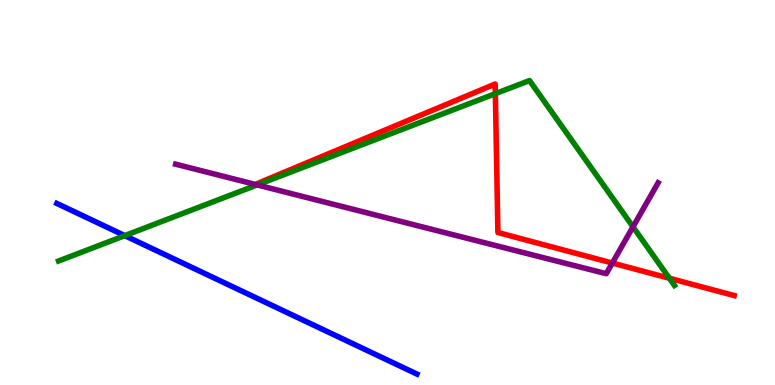[{'lines': ['blue', 'red'], 'intersections': []}, {'lines': ['green', 'red'], 'intersections': [{'x': 6.39, 'y': 7.57}, {'x': 8.64, 'y': 2.77}]}, {'lines': ['purple', 'red'], 'intersections': [{'x': 7.9, 'y': 3.17}]}, {'lines': ['blue', 'green'], 'intersections': [{'x': 1.61, 'y': 3.88}]}, {'lines': ['blue', 'purple'], 'intersections': []}, {'lines': ['green', 'purple'], 'intersections': [{'x': 3.32, 'y': 5.2}, {'x': 8.17, 'y': 4.11}]}]